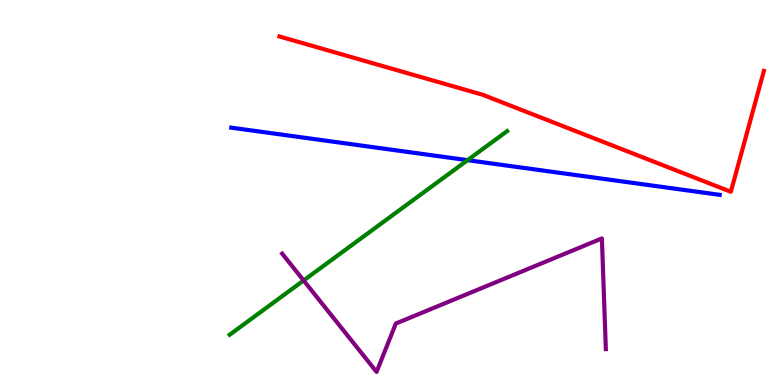[{'lines': ['blue', 'red'], 'intersections': []}, {'lines': ['green', 'red'], 'intersections': []}, {'lines': ['purple', 'red'], 'intersections': []}, {'lines': ['blue', 'green'], 'intersections': [{'x': 6.03, 'y': 5.84}]}, {'lines': ['blue', 'purple'], 'intersections': []}, {'lines': ['green', 'purple'], 'intersections': [{'x': 3.92, 'y': 2.71}]}]